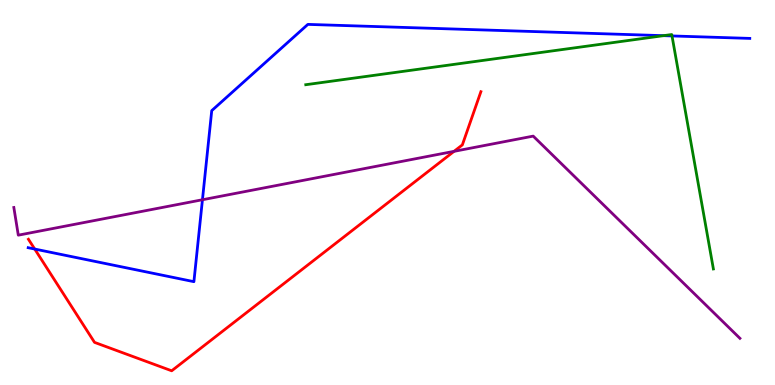[{'lines': ['blue', 'red'], 'intersections': [{'x': 0.448, 'y': 3.53}]}, {'lines': ['green', 'red'], 'intersections': []}, {'lines': ['purple', 'red'], 'intersections': [{'x': 5.86, 'y': 6.07}]}, {'lines': ['blue', 'green'], 'intersections': [{'x': 8.56, 'y': 9.07}, {'x': 8.67, 'y': 9.07}]}, {'lines': ['blue', 'purple'], 'intersections': [{'x': 2.61, 'y': 4.81}]}, {'lines': ['green', 'purple'], 'intersections': []}]